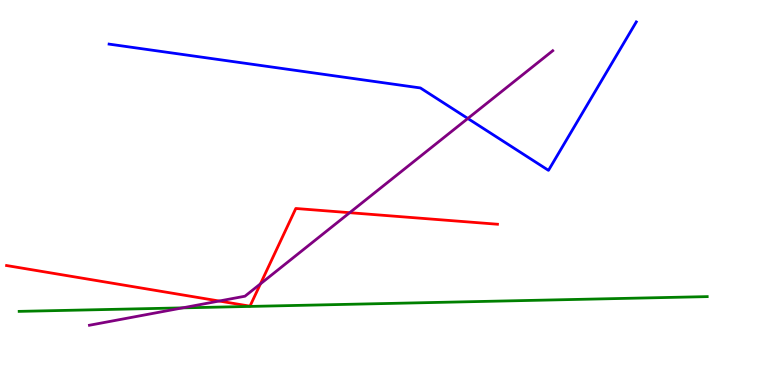[{'lines': ['blue', 'red'], 'intersections': []}, {'lines': ['green', 'red'], 'intersections': []}, {'lines': ['purple', 'red'], 'intersections': [{'x': 2.83, 'y': 2.18}, {'x': 3.36, 'y': 2.63}, {'x': 4.51, 'y': 4.48}]}, {'lines': ['blue', 'green'], 'intersections': []}, {'lines': ['blue', 'purple'], 'intersections': [{'x': 6.04, 'y': 6.92}]}, {'lines': ['green', 'purple'], 'intersections': [{'x': 2.35, 'y': 2.0}]}]